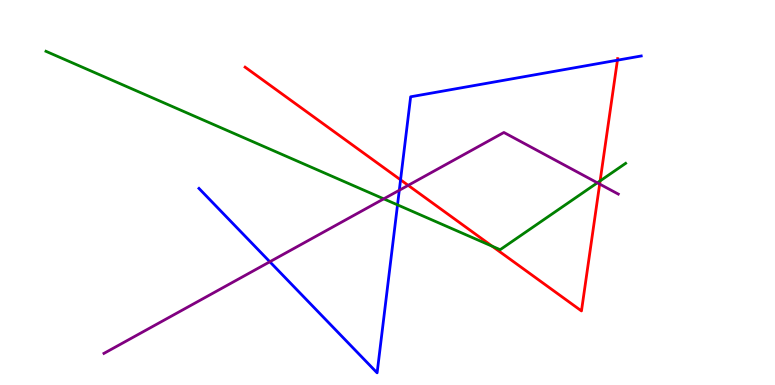[{'lines': ['blue', 'red'], 'intersections': [{'x': 5.17, 'y': 5.33}, {'x': 7.97, 'y': 8.44}]}, {'lines': ['green', 'red'], 'intersections': [{'x': 6.35, 'y': 3.6}, {'x': 7.74, 'y': 5.3}]}, {'lines': ['purple', 'red'], 'intersections': [{'x': 5.27, 'y': 5.19}, {'x': 7.74, 'y': 5.22}]}, {'lines': ['blue', 'green'], 'intersections': [{'x': 5.13, 'y': 4.68}]}, {'lines': ['blue', 'purple'], 'intersections': [{'x': 3.48, 'y': 3.2}, {'x': 5.15, 'y': 5.06}]}, {'lines': ['green', 'purple'], 'intersections': [{'x': 4.95, 'y': 4.84}, {'x': 7.71, 'y': 5.25}]}]